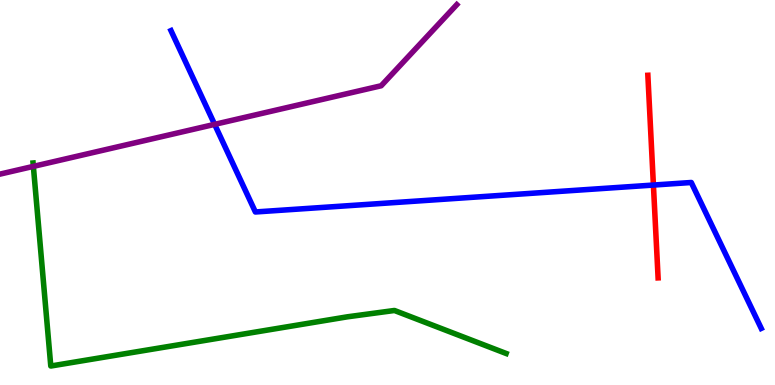[{'lines': ['blue', 'red'], 'intersections': [{'x': 8.43, 'y': 5.19}]}, {'lines': ['green', 'red'], 'intersections': []}, {'lines': ['purple', 'red'], 'intersections': []}, {'lines': ['blue', 'green'], 'intersections': []}, {'lines': ['blue', 'purple'], 'intersections': [{'x': 2.77, 'y': 6.77}]}, {'lines': ['green', 'purple'], 'intersections': [{'x': 0.43, 'y': 5.68}]}]